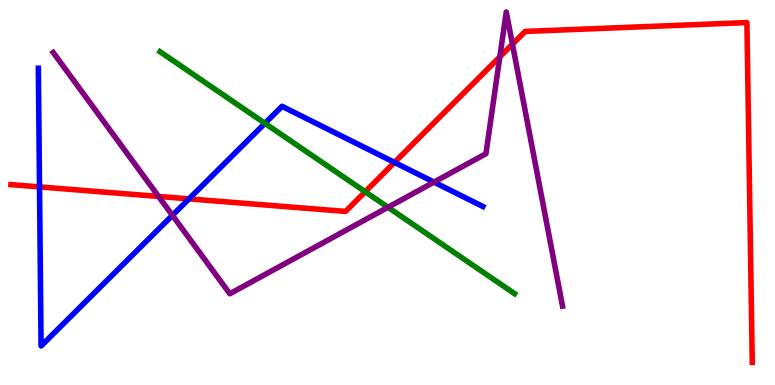[{'lines': ['blue', 'red'], 'intersections': [{'x': 0.51, 'y': 5.15}, {'x': 2.44, 'y': 4.83}, {'x': 5.09, 'y': 5.78}]}, {'lines': ['green', 'red'], 'intersections': [{'x': 4.71, 'y': 5.02}]}, {'lines': ['purple', 'red'], 'intersections': [{'x': 2.05, 'y': 4.9}, {'x': 6.45, 'y': 8.52}, {'x': 6.61, 'y': 8.85}]}, {'lines': ['blue', 'green'], 'intersections': [{'x': 3.42, 'y': 6.8}]}, {'lines': ['blue', 'purple'], 'intersections': [{'x': 2.22, 'y': 4.41}, {'x': 5.6, 'y': 5.27}]}, {'lines': ['green', 'purple'], 'intersections': [{'x': 5.01, 'y': 4.62}]}]